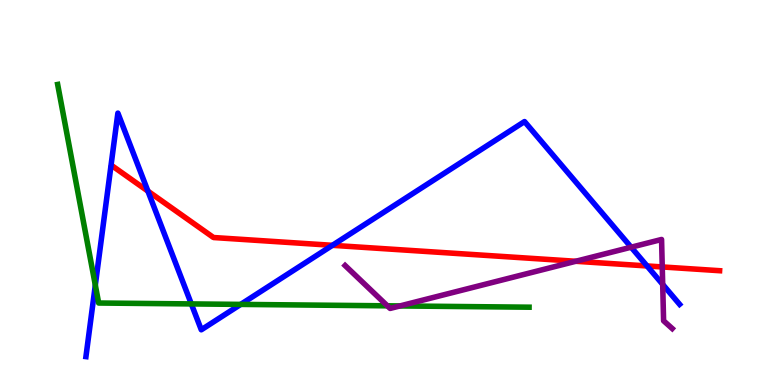[{'lines': ['blue', 'red'], 'intersections': [{'x': 1.91, 'y': 5.04}, {'x': 4.29, 'y': 3.63}, {'x': 8.35, 'y': 3.09}]}, {'lines': ['green', 'red'], 'intersections': []}, {'lines': ['purple', 'red'], 'intersections': [{'x': 7.43, 'y': 3.21}, {'x': 8.55, 'y': 3.07}]}, {'lines': ['blue', 'green'], 'intersections': [{'x': 1.23, 'y': 2.59}, {'x': 2.47, 'y': 2.11}, {'x': 3.11, 'y': 2.09}]}, {'lines': ['blue', 'purple'], 'intersections': [{'x': 8.14, 'y': 3.58}, {'x': 8.55, 'y': 2.61}]}, {'lines': ['green', 'purple'], 'intersections': [{'x': 5.0, 'y': 2.06}, {'x': 5.16, 'y': 2.05}]}]